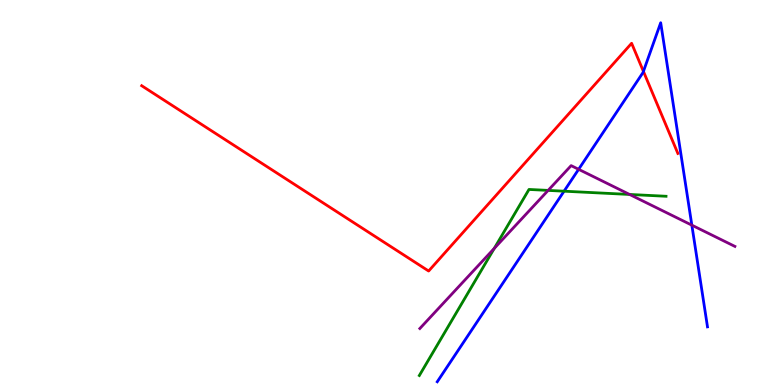[{'lines': ['blue', 'red'], 'intersections': [{'x': 8.3, 'y': 8.15}]}, {'lines': ['green', 'red'], 'intersections': []}, {'lines': ['purple', 'red'], 'intersections': []}, {'lines': ['blue', 'green'], 'intersections': [{'x': 7.28, 'y': 5.03}]}, {'lines': ['blue', 'purple'], 'intersections': [{'x': 7.47, 'y': 5.6}, {'x': 8.93, 'y': 4.15}]}, {'lines': ['green', 'purple'], 'intersections': [{'x': 6.38, 'y': 3.55}, {'x': 7.07, 'y': 5.05}, {'x': 8.12, 'y': 4.95}]}]